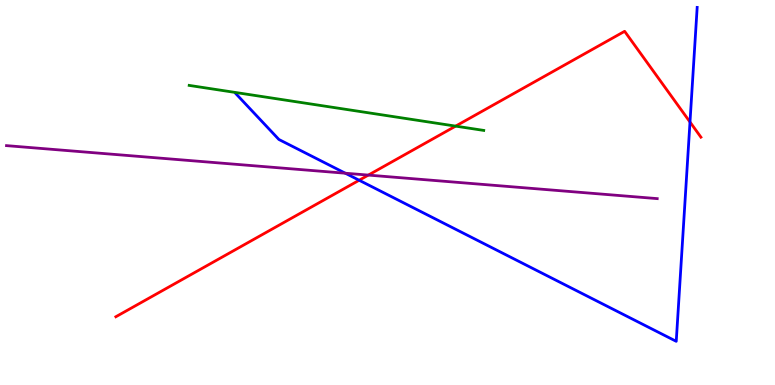[{'lines': ['blue', 'red'], 'intersections': [{'x': 4.63, 'y': 5.32}, {'x': 8.9, 'y': 6.83}]}, {'lines': ['green', 'red'], 'intersections': [{'x': 5.88, 'y': 6.72}]}, {'lines': ['purple', 'red'], 'intersections': [{'x': 4.75, 'y': 5.45}]}, {'lines': ['blue', 'green'], 'intersections': []}, {'lines': ['blue', 'purple'], 'intersections': [{'x': 4.46, 'y': 5.5}]}, {'lines': ['green', 'purple'], 'intersections': []}]